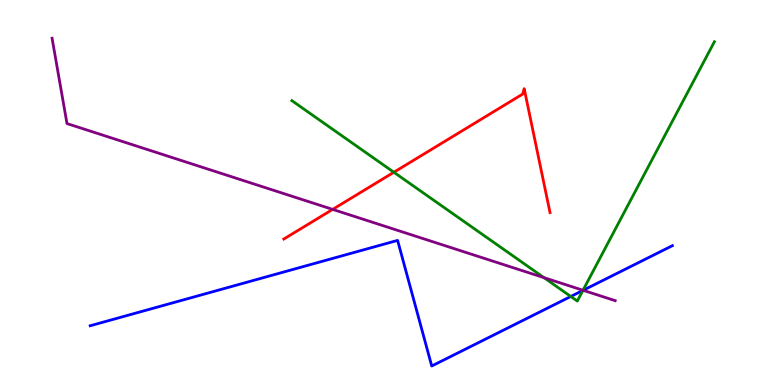[{'lines': ['blue', 'red'], 'intersections': []}, {'lines': ['green', 'red'], 'intersections': [{'x': 5.08, 'y': 5.53}]}, {'lines': ['purple', 'red'], 'intersections': [{'x': 4.29, 'y': 4.56}]}, {'lines': ['blue', 'green'], 'intersections': [{'x': 7.37, 'y': 2.3}, {'x': 7.52, 'y': 2.46}]}, {'lines': ['blue', 'purple'], 'intersections': [{'x': 7.52, 'y': 2.46}]}, {'lines': ['green', 'purple'], 'intersections': [{'x': 7.02, 'y': 2.79}, {'x': 7.52, 'y': 2.46}]}]